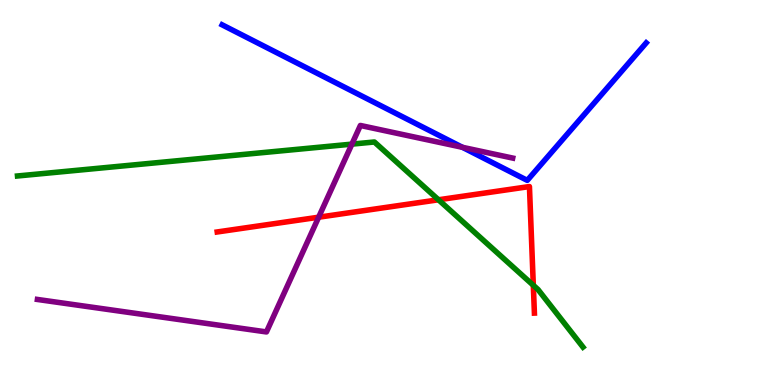[{'lines': ['blue', 'red'], 'intersections': []}, {'lines': ['green', 'red'], 'intersections': [{'x': 5.66, 'y': 4.81}, {'x': 6.88, 'y': 2.59}]}, {'lines': ['purple', 'red'], 'intersections': [{'x': 4.11, 'y': 4.36}]}, {'lines': ['blue', 'green'], 'intersections': []}, {'lines': ['blue', 'purple'], 'intersections': [{'x': 5.97, 'y': 6.17}]}, {'lines': ['green', 'purple'], 'intersections': [{'x': 4.54, 'y': 6.26}]}]